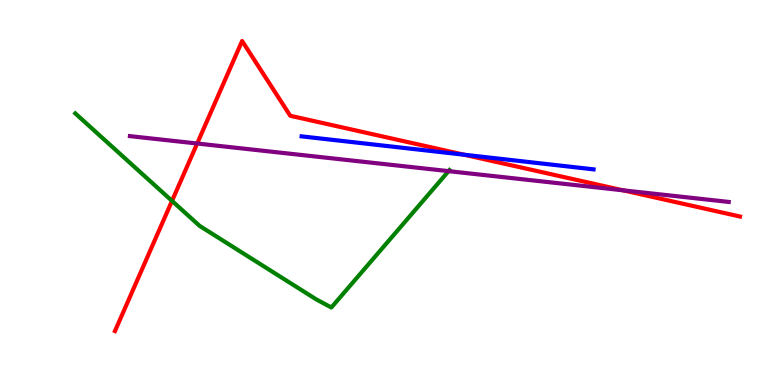[{'lines': ['blue', 'red'], 'intersections': [{'x': 5.99, 'y': 5.98}]}, {'lines': ['green', 'red'], 'intersections': [{'x': 2.22, 'y': 4.78}]}, {'lines': ['purple', 'red'], 'intersections': [{'x': 2.54, 'y': 6.27}, {'x': 8.04, 'y': 5.06}]}, {'lines': ['blue', 'green'], 'intersections': []}, {'lines': ['blue', 'purple'], 'intersections': []}, {'lines': ['green', 'purple'], 'intersections': [{'x': 5.79, 'y': 5.55}]}]